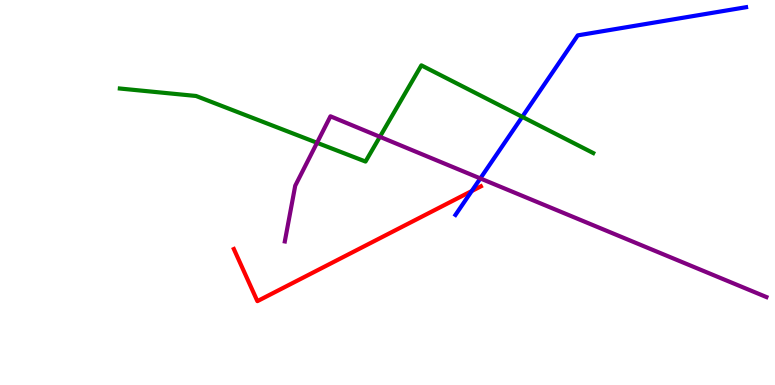[{'lines': ['blue', 'red'], 'intersections': [{'x': 6.09, 'y': 5.04}]}, {'lines': ['green', 'red'], 'intersections': []}, {'lines': ['purple', 'red'], 'intersections': []}, {'lines': ['blue', 'green'], 'intersections': [{'x': 6.74, 'y': 6.97}]}, {'lines': ['blue', 'purple'], 'intersections': [{'x': 6.2, 'y': 5.37}]}, {'lines': ['green', 'purple'], 'intersections': [{'x': 4.09, 'y': 6.29}, {'x': 4.9, 'y': 6.45}]}]